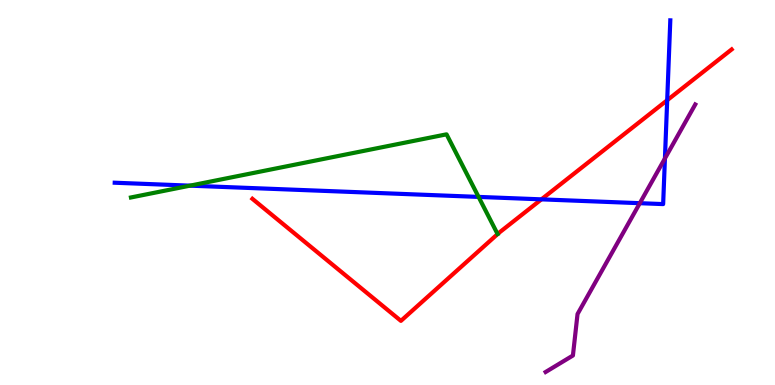[{'lines': ['blue', 'red'], 'intersections': [{'x': 6.99, 'y': 4.82}, {'x': 8.61, 'y': 7.4}]}, {'lines': ['green', 'red'], 'intersections': []}, {'lines': ['purple', 'red'], 'intersections': []}, {'lines': ['blue', 'green'], 'intersections': [{'x': 2.45, 'y': 5.18}, {'x': 6.18, 'y': 4.89}]}, {'lines': ['blue', 'purple'], 'intersections': [{'x': 8.26, 'y': 4.72}, {'x': 8.58, 'y': 5.88}]}, {'lines': ['green', 'purple'], 'intersections': []}]